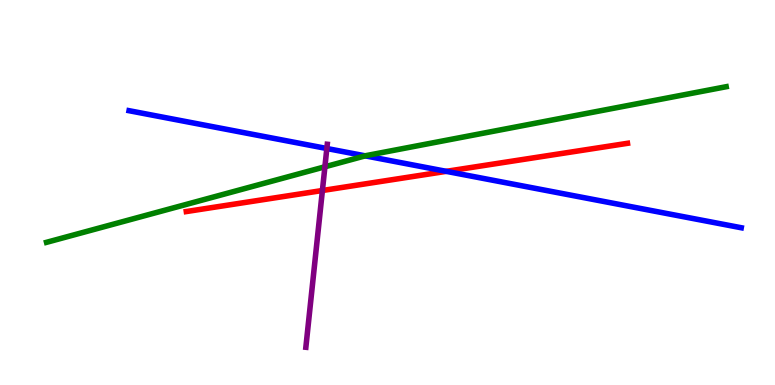[{'lines': ['blue', 'red'], 'intersections': [{'x': 5.76, 'y': 5.55}]}, {'lines': ['green', 'red'], 'intersections': []}, {'lines': ['purple', 'red'], 'intersections': [{'x': 4.16, 'y': 5.05}]}, {'lines': ['blue', 'green'], 'intersections': [{'x': 4.71, 'y': 5.95}]}, {'lines': ['blue', 'purple'], 'intersections': [{'x': 4.22, 'y': 6.14}]}, {'lines': ['green', 'purple'], 'intersections': [{'x': 4.19, 'y': 5.67}]}]